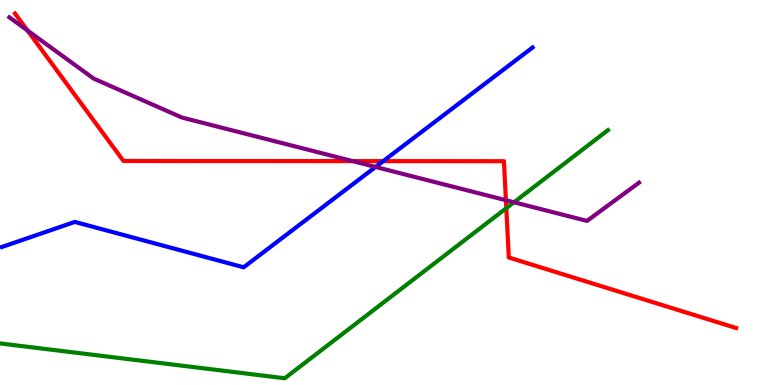[{'lines': ['blue', 'red'], 'intersections': [{'x': 4.94, 'y': 5.81}]}, {'lines': ['green', 'red'], 'intersections': [{'x': 6.53, 'y': 4.59}]}, {'lines': ['purple', 'red'], 'intersections': [{'x': 0.354, 'y': 9.21}, {'x': 4.55, 'y': 5.82}, {'x': 6.53, 'y': 4.8}]}, {'lines': ['blue', 'green'], 'intersections': []}, {'lines': ['blue', 'purple'], 'intersections': [{'x': 4.85, 'y': 5.66}]}, {'lines': ['green', 'purple'], 'intersections': [{'x': 6.63, 'y': 4.75}]}]